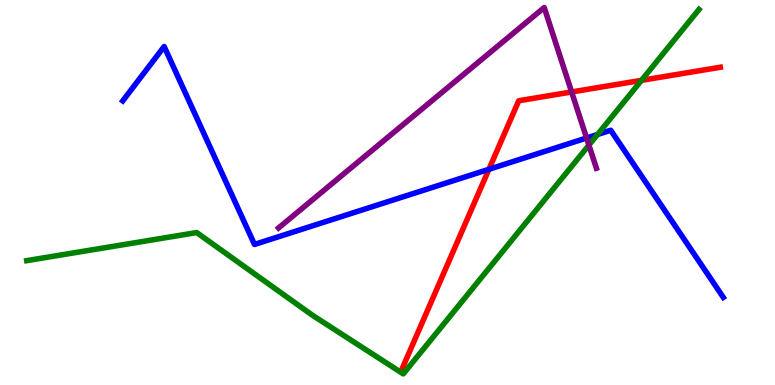[{'lines': ['blue', 'red'], 'intersections': [{'x': 6.31, 'y': 5.6}]}, {'lines': ['green', 'red'], 'intersections': [{'x': 8.28, 'y': 7.91}]}, {'lines': ['purple', 'red'], 'intersections': [{'x': 7.38, 'y': 7.61}]}, {'lines': ['blue', 'green'], 'intersections': [{'x': 7.71, 'y': 6.51}]}, {'lines': ['blue', 'purple'], 'intersections': [{'x': 7.57, 'y': 6.42}]}, {'lines': ['green', 'purple'], 'intersections': [{'x': 7.6, 'y': 6.23}]}]